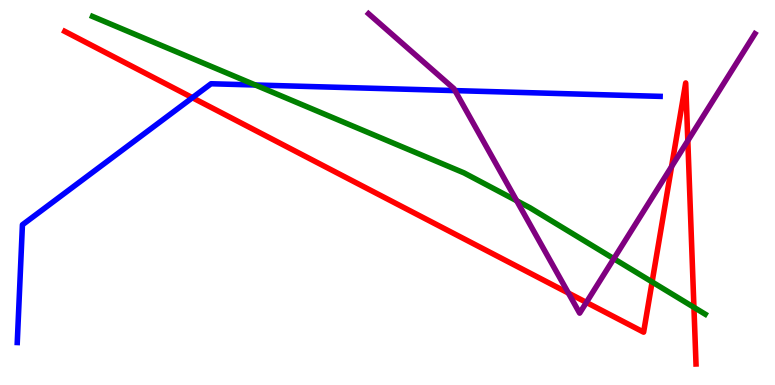[{'lines': ['blue', 'red'], 'intersections': [{'x': 2.48, 'y': 7.46}]}, {'lines': ['green', 'red'], 'intersections': [{'x': 8.41, 'y': 2.68}, {'x': 8.95, 'y': 2.02}]}, {'lines': ['purple', 'red'], 'intersections': [{'x': 7.33, 'y': 2.39}, {'x': 7.57, 'y': 2.15}, {'x': 8.67, 'y': 5.67}, {'x': 8.88, 'y': 6.35}]}, {'lines': ['blue', 'green'], 'intersections': [{'x': 3.29, 'y': 7.79}]}, {'lines': ['blue', 'purple'], 'intersections': [{'x': 5.87, 'y': 7.65}]}, {'lines': ['green', 'purple'], 'intersections': [{'x': 6.67, 'y': 4.79}, {'x': 7.92, 'y': 3.28}]}]